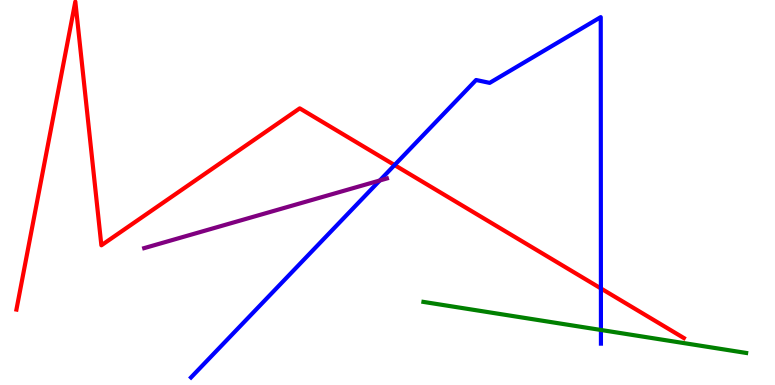[{'lines': ['blue', 'red'], 'intersections': [{'x': 5.09, 'y': 5.71}, {'x': 7.75, 'y': 2.51}]}, {'lines': ['green', 'red'], 'intersections': []}, {'lines': ['purple', 'red'], 'intersections': []}, {'lines': ['blue', 'green'], 'intersections': [{'x': 7.75, 'y': 1.43}]}, {'lines': ['blue', 'purple'], 'intersections': [{'x': 4.9, 'y': 5.31}]}, {'lines': ['green', 'purple'], 'intersections': []}]